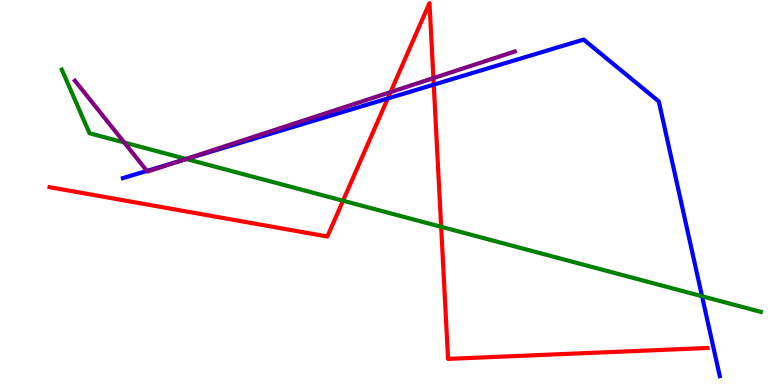[{'lines': ['blue', 'red'], 'intersections': [{'x': 5.0, 'y': 7.44}, {'x': 5.6, 'y': 7.8}]}, {'lines': ['green', 'red'], 'intersections': [{'x': 4.43, 'y': 4.79}, {'x': 5.69, 'y': 4.11}]}, {'lines': ['purple', 'red'], 'intersections': [{'x': 5.04, 'y': 7.61}, {'x': 5.59, 'y': 7.97}]}, {'lines': ['blue', 'green'], 'intersections': [{'x': 2.41, 'y': 5.87}, {'x': 9.06, 'y': 2.31}]}, {'lines': ['blue', 'purple'], 'intersections': [{'x': 1.9, 'y': 5.56}, {'x': 2.31, 'y': 5.81}]}, {'lines': ['green', 'purple'], 'intersections': [{'x': 1.6, 'y': 6.3}, {'x': 2.4, 'y': 5.87}]}]